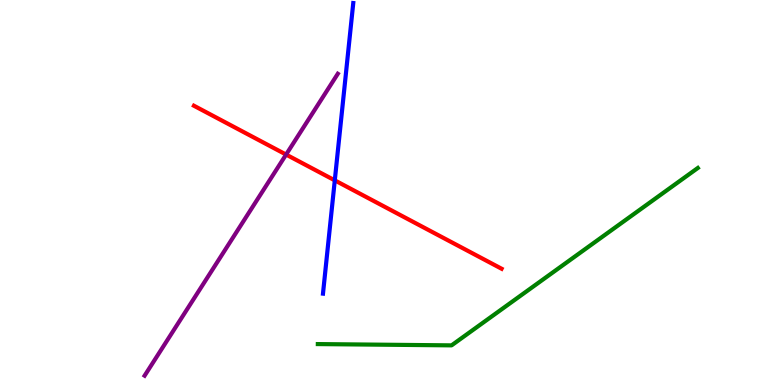[{'lines': ['blue', 'red'], 'intersections': [{'x': 4.32, 'y': 5.32}]}, {'lines': ['green', 'red'], 'intersections': []}, {'lines': ['purple', 'red'], 'intersections': [{'x': 3.69, 'y': 5.99}]}, {'lines': ['blue', 'green'], 'intersections': []}, {'lines': ['blue', 'purple'], 'intersections': []}, {'lines': ['green', 'purple'], 'intersections': []}]